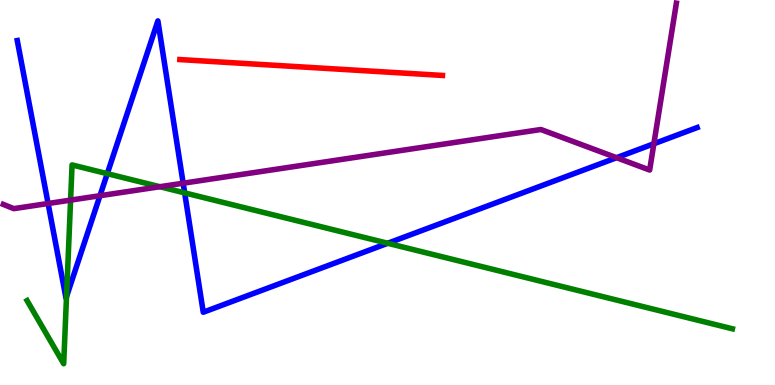[{'lines': ['blue', 'red'], 'intersections': []}, {'lines': ['green', 'red'], 'intersections': []}, {'lines': ['purple', 'red'], 'intersections': []}, {'lines': ['blue', 'green'], 'intersections': [{'x': 0.858, 'y': 2.29}, {'x': 1.38, 'y': 5.49}, {'x': 2.38, 'y': 4.99}, {'x': 5.0, 'y': 3.68}]}, {'lines': ['blue', 'purple'], 'intersections': [{'x': 0.621, 'y': 4.71}, {'x': 1.29, 'y': 4.92}, {'x': 2.36, 'y': 5.24}, {'x': 7.96, 'y': 5.9}, {'x': 8.44, 'y': 6.27}]}, {'lines': ['green', 'purple'], 'intersections': [{'x': 0.911, 'y': 4.8}, {'x': 2.06, 'y': 5.15}]}]